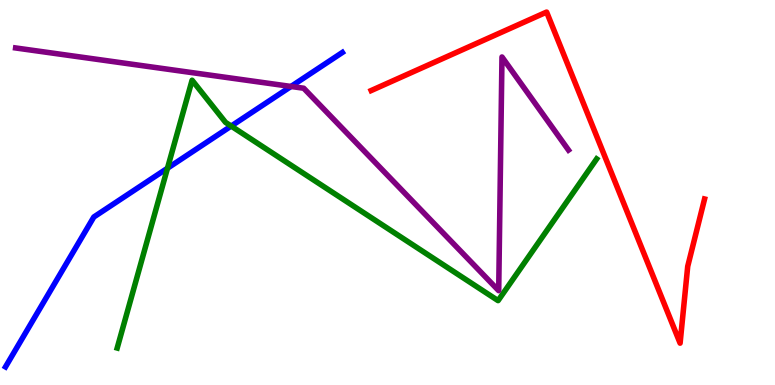[{'lines': ['blue', 'red'], 'intersections': []}, {'lines': ['green', 'red'], 'intersections': []}, {'lines': ['purple', 'red'], 'intersections': []}, {'lines': ['blue', 'green'], 'intersections': [{'x': 2.16, 'y': 5.63}, {'x': 2.98, 'y': 6.73}]}, {'lines': ['blue', 'purple'], 'intersections': [{'x': 3.76, 'y': 7.75}]}, {'lines': ['green', 'purple'], 'intersections': []}]